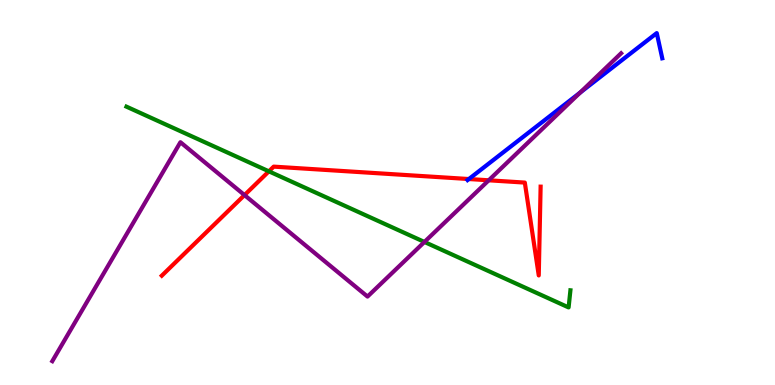[{'lines': ['blue', 'red'], 'intersections': [{'x': 6.05, 'y': 5.35}]}, {'lines': ['green', 'red'], 'intersections': [{'x': 3.47, 'y': 5.55}]}, {'lines': ['purple', 'red'], 'intersections': [{'x': 3.15, 'y': 4.93}, {'x': 6.31, 'y': 5.32}]}, {'lines': ['blue', 'green'], 'intersections': []}, {'lines': ['blue', 'purple'], 'intersections': [{'x': 7.49, 'y': 7.59}]}, {'lines': ['green', 'purple'], 'intersections': [{'x': 5.48, 'y': 3.72}]}]